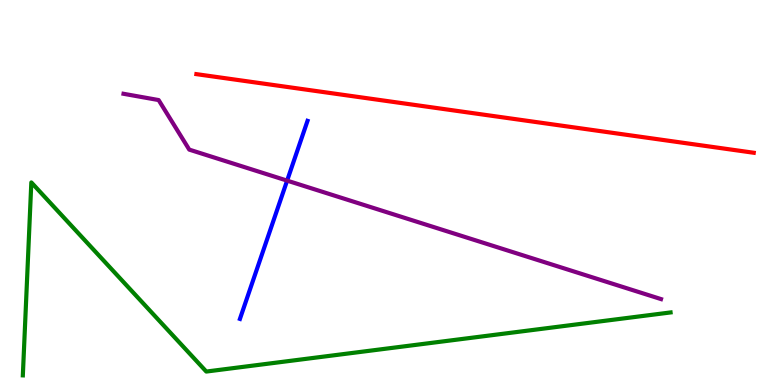[{'lines': ['blue', 'red'], 'intersections': []}, {'lines': ['green', 'red'], 'intersections': []}, {'lines': ['purple', 'red'], 'intersections': []}, {'lines': ['blue', 'green'], 'intersections': []}, {'lines': ['blue', 'purple'], 'intersections': [{'x': 3.7, 'y': 5.31}]}, {'lines': ['green', 'purple'], 'intersections': []}]